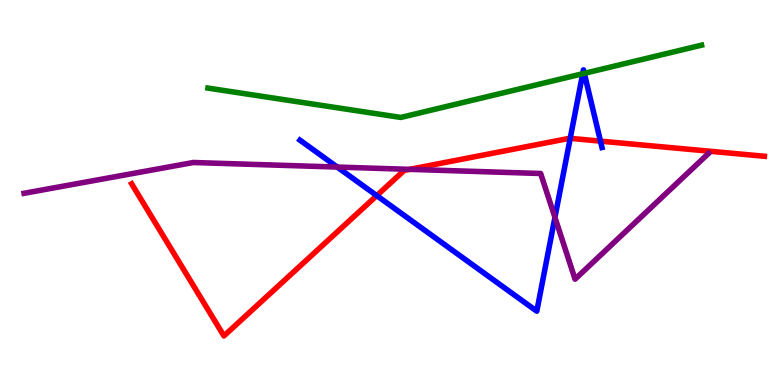[{'lines': ['blue', 'red'], 'intersections': [{'x': 4.86, 'y': 4.92}, {'x': 7.36, 'y': 6.41}, {'x': 7.75, 'y': 6.33}]}, {'lines': ['green', 'red'], 'intersections': []}, {'lines': ['purple', 'red'], 'intersections': [{'x': 5.29, 'y': 5.6}]}, {'lines': ['blue', 'green'], 'intersections': [{'x': 7.52, 'y': 8.08}, {'x': 7.54, 'y': 8.09}]}, {'lines': ['blue', 'purple'], 'intersections': [{'x': 4.35, 'y': 5.66}, {'x': 7.16, 'y': 4.35}]}, {'lines': ['green', 'purple'], 'intersections': []}]